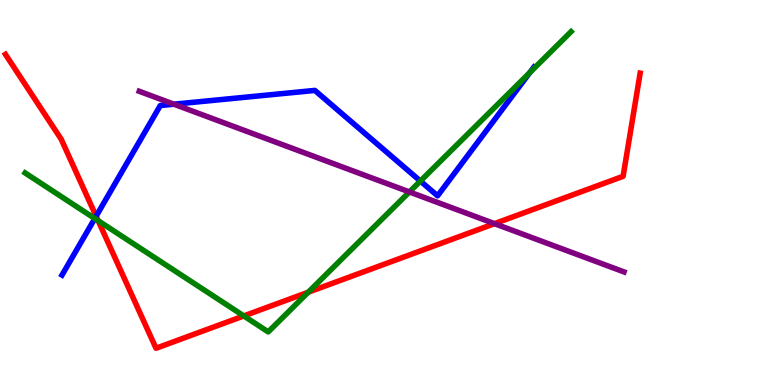[{'lines': ['blue', 'red'], 'intersections': [{'x': 1.24, 'y': 4.38}]}, {'lines': ['green', 'red'], 'intersections': [{'x': 1.27, 'y': 4.27}, {'x': 3.15, 'y': 1.79}, {'x': 3.98, 'y': 2.41}]}, {'lines': ['purple', 'red'], 'intersections': [{'x': 6.38, 'y': 4.19}]}, {'lines': ['blue', 'green'], 'intersections': [{'x': 1.22, 'y': 4.32}, {'x': 5.42, 'y': 5.3}, {'x': 6.84, 'y': 8.11}]}, {'lines': ['blue', 'purple'], 'intersections': [{'x': 2.24, 'y': 7.29}]}, {'lines': ['green', 'purple'], 'intersections': [{'x': 5.28, 'y': 5.01}]}]